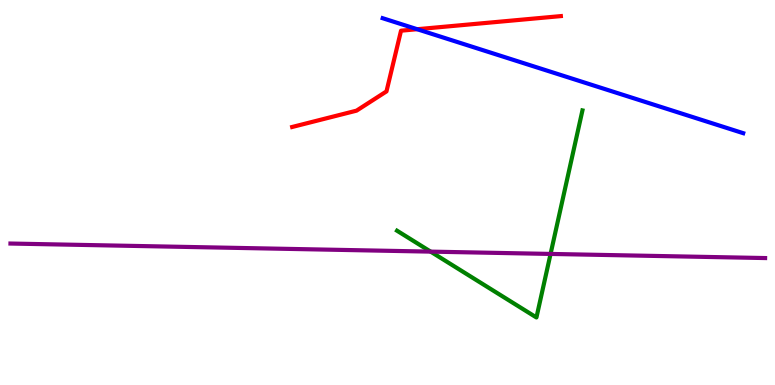[{'lines': ['blue', 'red'], 'intersections': [{'x': 5.38, 'y': 9.24}]}, {'lines': ['green', 'red'], 'intersections': []}, {'lines': ['purple', 'red'], 'intersections': []}, {'lines': ['blue', 'green'], 'intersections': []}, {'lines': ['blue', 'purple'], 'intersections': []}, {'lines': ['green', 'purple'], 'intersections': [{'x': 5.56, 'y': 3.46}, {'x': 7.1, 'y': 3.4}]}]